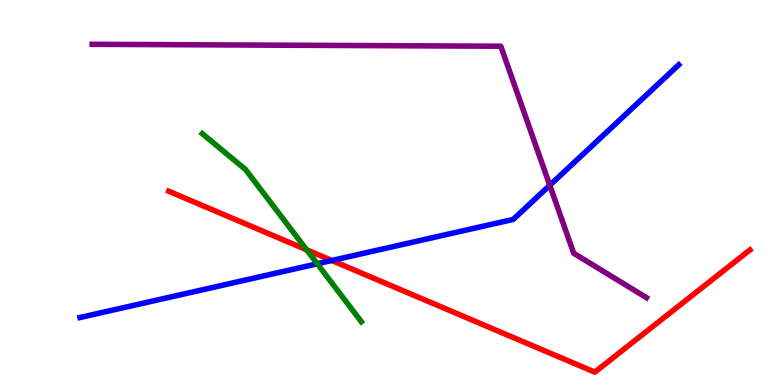[{'lines': ['blue', 'red'], 'intersections': [{'x': 4.28, 'y': 3.23}]}, {'lines': ['green', 'red'], 'intersections': [{'x': 3.96, 'y': 3.51}]}, {'lines': ['purple', 'red'], 'intersections': []}, {'lines': ['blue', 'green'], 'intersections': [{'x': 4.09, 'y': 3.15}]}, {'lines': ['blue', 'purple'], 'intersections': [{'x': 7.09, 'y': 5.19}]}, {'lines': ['green', 'purple'], 'intersections': []}]